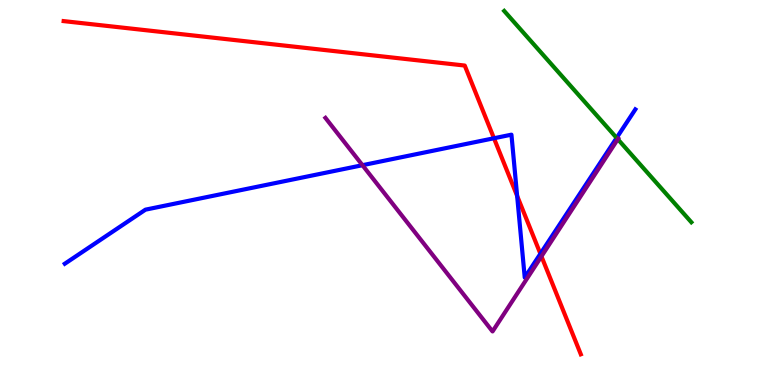[{'lines': ['blue', 'red'], 'intersections': [{'x': 6.37, 'y': 6.41}, {'x': 6.67, 'y': 4.91}, {'x': 6.97, 'y': 3.41}]}, {'lines': ['green', 'red'], 'intersections': []}, {'lines': ['purple', 'red'], 'intersections': [{'x': 6.99, 'y': 3.34}]}, {'lines': ['blue', 'green'], 'intersections': [{'x': 7.96, 'y': 6.42}]}, {'lines': ['blue', 'purple'], 'intersections': [{'x': 4.68, 'y': 5.71}]}, {'lines': ['green', 'purple'], 'intersections': [{'x': 7.97, 'y': 6.38}]}]